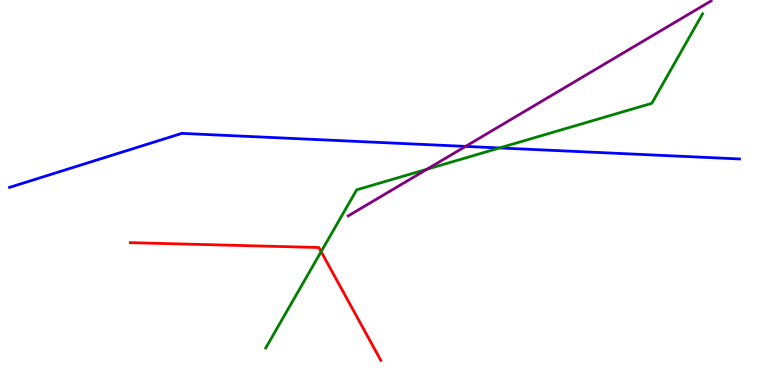[{'lines': ['blue', 'red'], 'intersections': []}, {'lines': ['green', 'red'], 'intersections': [{'x': 4.14, 'y': 3.46}]}, {'lines': ['purple', 'red'], 'intersections': []}, {'lines': ['blue', 'green'], 'intersections': [{'x': 6.45, 'y': 6.16}]}, {'lines': ['blue', 'purple'], 'intersections': [{'x': 6.01, 'y': 6.2}]}, {'lines': ['green', 'purple'], 'intersections': [{'x': 5.51, 'y': 5.6}]}]